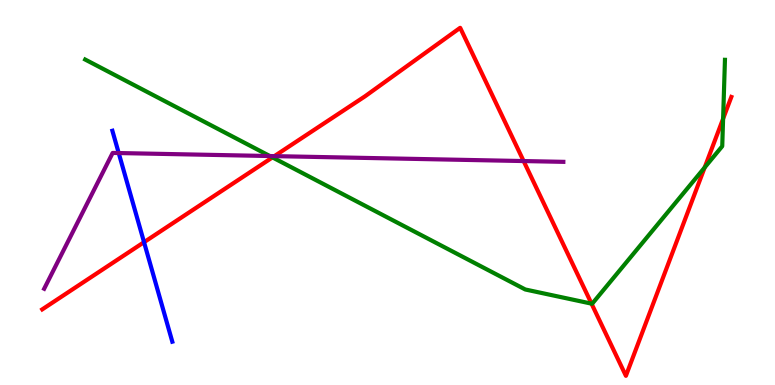[{'lines': ['blue', 'red'], 'intersections': [{'x': 1.86, 'y': 3.71}]}, {'lines': ['green', 'red'], 'intersections': [{'x': 3.52, 'y': 5.91}, {'x': 7.63, 'y': 2.11}, {'x': 9.09, 'y': 5.65}, {'x': 9.33, 'y': 6.92}]}, {'lines': ['purple', 'red'], 'intersections': [{'x': 3.54, 'y': 5.94}, {'x': 6.76, 'y': 5.82}]}, {'lines': ['blue', 'green'], 'intersections': []}, {'lines': ['blue', 'purple'], 'intersections': [{'x': 1.53, 'y': 6.02}]}, {'lines': ['green', 'purple'], 'intersections': [{'x': 3.48, 'y': 5.95}]}]